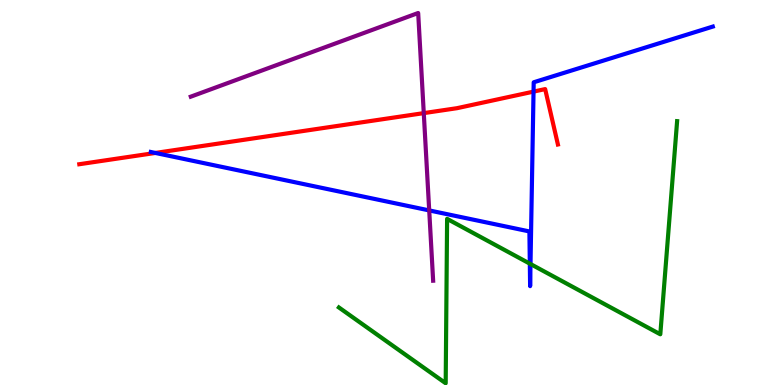[{'lines': ['blue', 'red'], 'intersections': [{'x': 2.0, 'y': 6.03}, {'x': 6.88, 'y': 7.62}]}, {'lines': ['green', 'red'], 'intersections': []}, {'lines': ['purple', 'red'], 'intersections': [{'x': 5.47, 'y': 7.06}]}, {'lines': ['blue', 'green'], 'intersections': [{'x': 6.84, 'y': 3.15}, {'x': 6.85, 'y': 3.14}]}, {'lines': ['blue', 'purple'], 'intersections': [{'x': 5.54, 'y': 4.53}]}, {'lines': ['green', 'purple'], 'intersections': []}]